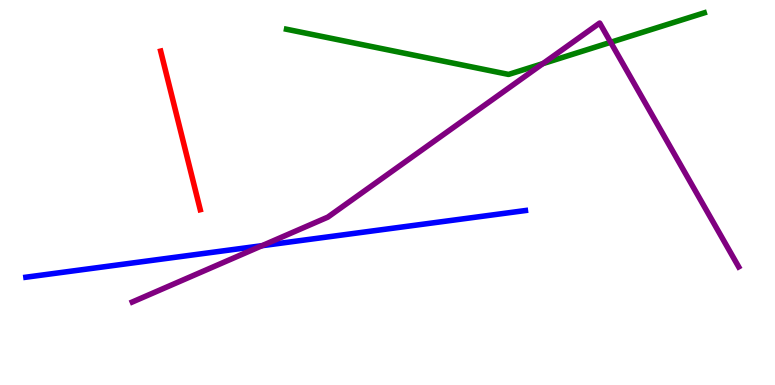[{'lines': ['blue', 'red'], 'intersections': []}, {'lines': ['green', 'red'], 'intersections': []}, {'lines': ['purple', 'red'], 'intersections': []}, {'lines': ['blue', 'green'], 'intersections': []}, {'lines': ['blue', 'purple'], 'intersections': [{'x': 3.38, 'y': 3.62}]}, {'lines': ['green', 'purple'], 'intersections': [{'x': 7.0, 'y': 8.35}, {'x': 7.88, 'y': 8.9}]}]